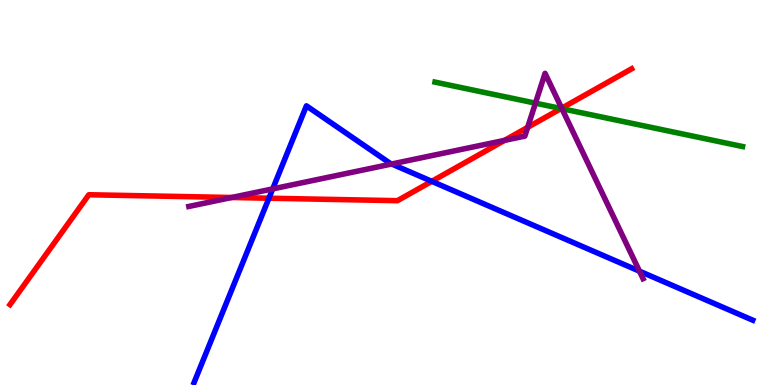[{'lines': ['blue', 'red'], 'intersections': [{'x': 3.47, 'y': 4.85}, {'x': 5.57, 'y': 5.29}]}, {'lines': ['green', 'red'], 'intersections': [{'x': 7.24, 'y': 7.18}]}, {'lines': ['purple', 'red'], 'intersections': [{'x': 2.99, 'y': 4.87}, {'x': 6.51, 'y': 6.35}, {'x': 6.81, 'y': 6.69}, {'x': 7.25, 'y': 7.19}]}, {'lines': ['blue', 'green'], 'intersections': []}, {'lines': ['blue', 'purple'], 'intersections': [{'x': 3.52, 'y': 5.09}, {'x': 5.05, 'y': 5.74}, {'x': 8.25, 'y': 2.96}]}, {'lines': ['green', 'purple'], 'intersections': [{'x': 6.91, 'y': 7.32}, {'x': 7.25, 'y': 7.18}]}]